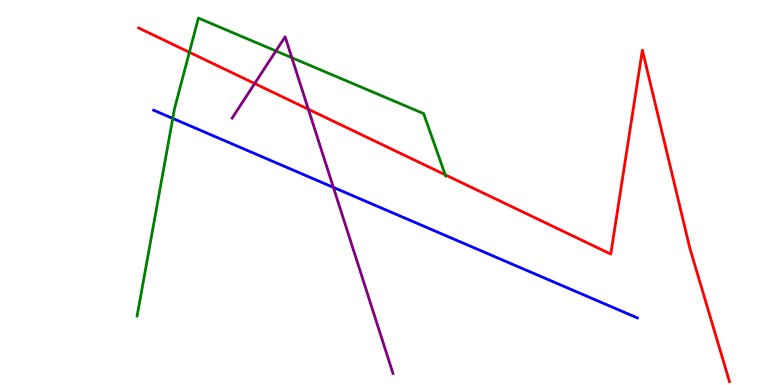[{'lines': ['blue', 'red'], 'intersections': []}, {'lines': ['green', 'red'], 'intersections': [{'x': 2.44, 'y': 8.64}, {'x': 5.74, 'y': 5.46}]}, {'lines': ['purple', 'red'], 'intersections': [{'x': 3.29, 'y': 7.83}, {'x': 3.98, 'y': 7.16}]}, {'lines': ['blue', 'green'], 'intersections': [{'x': 2.23, 'y': 6.92}]}, {'lines': ['blue', 'purple'], 'intersections': [{'x': 4.3, 'y': 5.13}]}, {'lines': ['green', 'purple'], 'intersections': [{'x': 3.56, 'y': 8.68}, {'x': 3.77, 'y': 8.5}]}]